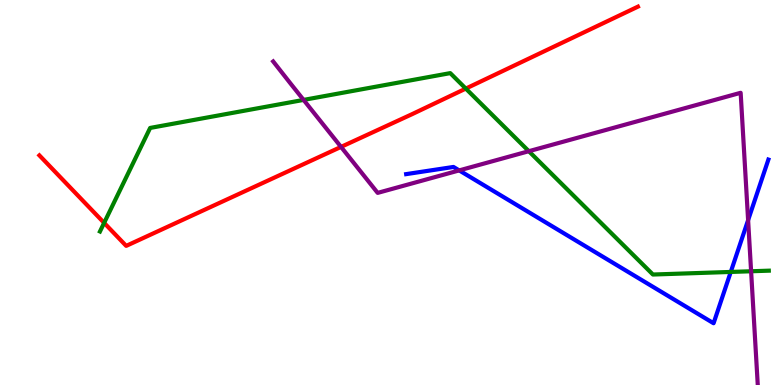[{'lines': ['blue', 'red'], 'intersections': []}, {'lines': ['green', 'red'], 'intersections': [{'x': 1.34, 'y': 4.21}, {'x': 6.01, 'y': 7.7}]}, {'lines': ['purple', 'red'], 'intersections': [{'x': 4.4, 'y': 6.18}]}, {'lines': ['blue', 'green'], 'intersections': [{'x': 9.43, 'y': 2.94}]}, {'lines': ['blue', 'purple'], 'intersections': [{'x': 5.93, 'y': 5.57}, {'x': 9.65, 'y': 4.28}]}, {'lines': ['green', 'purple'], 'intersections': [{'x': 3.92, 'y': 7.4}, {'x': 6.82, 'y': 6.07}, {'x': 9.69, 'y': 2.95}]}]